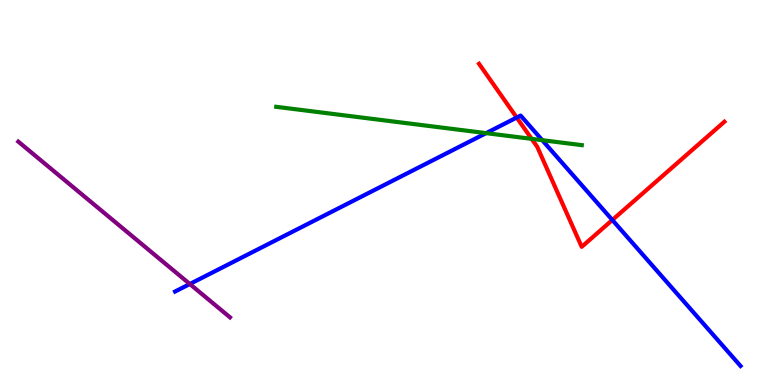[{'lines': ['blue', 'red'], 'intersections': [{'x': 6.67, 'y': 6.95}, {'x': 7.9, 'y': 4.29}]}, {'lines': ['green', 'red'], 'intersections': [{'x': 6.86, 'y': 6.39}]}, {'lines': ['purple', 'red'], 'intersections': []}, {'lines': ['blue', 'green'], 'intersections': [{'x': 6.27, 'y': 6.54}, {'x': 7.0, 'y': 6.36}]}, {'lines': ['blue', 'purple'], 'intersections': [{'x': 2.45, 'y': 2.62}]}, {'lines': ['green', 'purple'], 'intersections': []}]